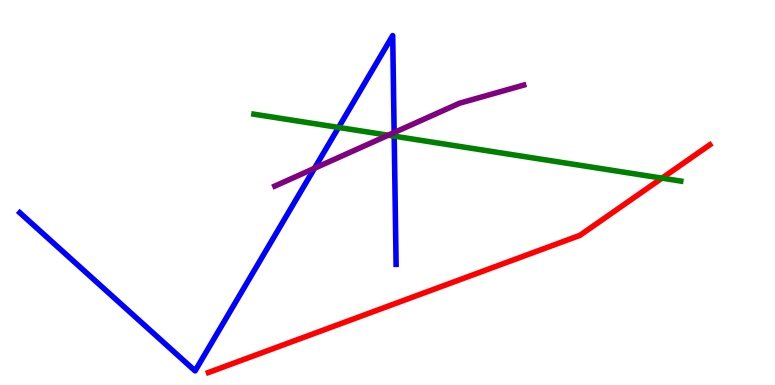[{'lines': ['blue', 'red'], 'intersections': []}, {'lines': ['green', 'red'], 'intersections': [{'x': 8.54, 'y': 5.37}]}, {'lines': ['purple', 'red'], 'intersections': []}, {'lines': ['blue', 'green'], 'intersections': [{'x': 4.37, 'y': 6.69}, {'x': 5.09, 'y': 6.46}]}, {'lines': ['blue', 'purple'], 'intersections': [{'x': 4.06, 'y': 5.63}, {'x': 5.09, 'y': 6.56}]}, {'lines': ['green', 'purple'], 'intersections': [{'x': 5.01, 'y': 6.49}]}]